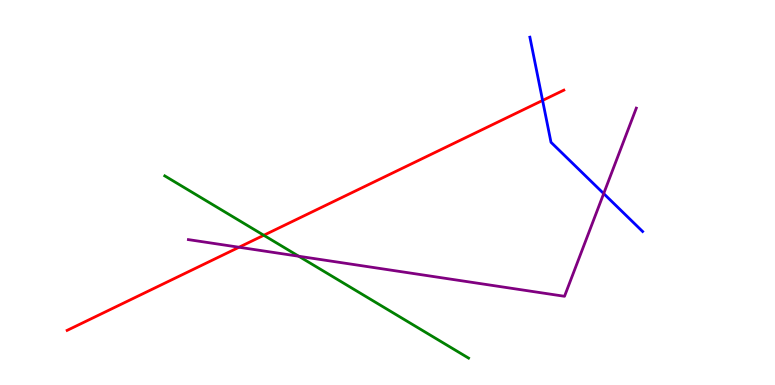[{'lines': ['blue', 'red'], 'intersections': [{'x': 7.0, 'y': 7.39}]}, {'lines': ['green', 'red'], 'intersections': [{'x': 3.4, 'y': 3.89}]}, {'lines': ['purple', 'red'], 'intersections': [{'x': 3.08, 'y': 3.58}]}, {'lines': ['blue', 'green'], 'intersections': []}, {'lines': ['blue', 'purple'], 'intersections': [{'x': 7.79, 'y': 4.97}]}, {'lines': ['green', 'purple'], 'intersections': [{'x': 3.85, 'y': 3.34}]}]